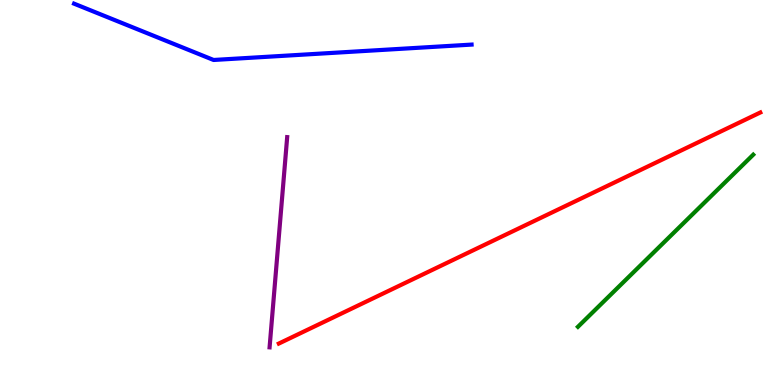[{'lines': ['blue', 'red'], 'intersections': []}, {'lines': ['green', 'red'], 'intersections': []}, {'lines': ['purple', 'red'], 'intersections': []}, {'lines': ['blue', 'green'], 'intersections': []}, {'lines': ['blue', 'purple'], 'intersections': []}, {'lines': ['green', 'purple'], 'intersections': []}]